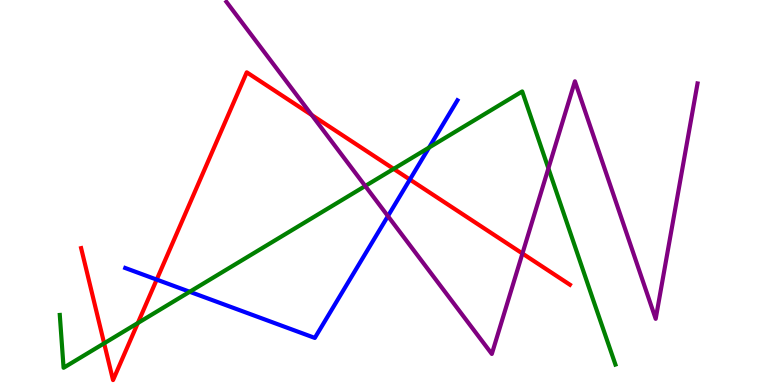[{'lines': ['blue', 'red'], 'intersections': [{'x': 2.02, 'y': 2.74}, {'x': 5.29, 'y': 5.34}]}, {'lines': ['green', 'red'], 'intersections': [{'x': 1.34, 'y': 1.08}, {'x': 1.78, 'y': 1.61}, {'x': 5.08, 'y': 5.61}]}, {'lines': ['purple', 'red'], 'intersections': [{'x': 4.02, 'y': 7.01}, {'x': 6.74, 'y': 3.42}]}, {'lines': ['blue', 'green'], 'intersections': [{'x': 2.45, 'y': 2.42}, {'x': 5.54, 'y': 6.17}]}, {'lines': ['blue', 'purple'], 'intersections': [{'x': 5.01, 'y': 4.39}]}, {'lines': ['green', 'purple'], 'intersections': [{'x': 4.71, 'y': 5.17}, {'x': 7.08, 'y': 5.63}]}]